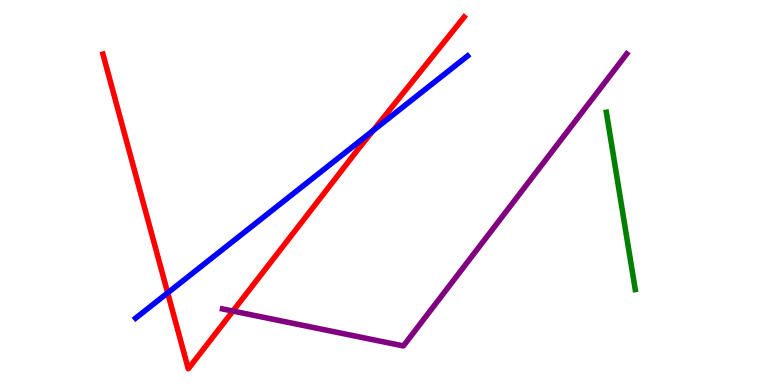[{'lines': ['blue', 'red'], 'intersections': [{'x': 2.16, 'y': 2.39}, {'x': 4.81, 'y': 6.61}]}, {'lines': ['green', 'red'], 'intersections': []}, {'lines': ['purple', 'red'], 'intersections': [{'x': 3.01, 'y': 1.92}]}, {'lines': ['blue', 'green'], 'intersections': []}, {'lines': ['blue', 'purple'], 'intersections': []}, {'lines': ['green', 'purple'], 'intersections': []}]